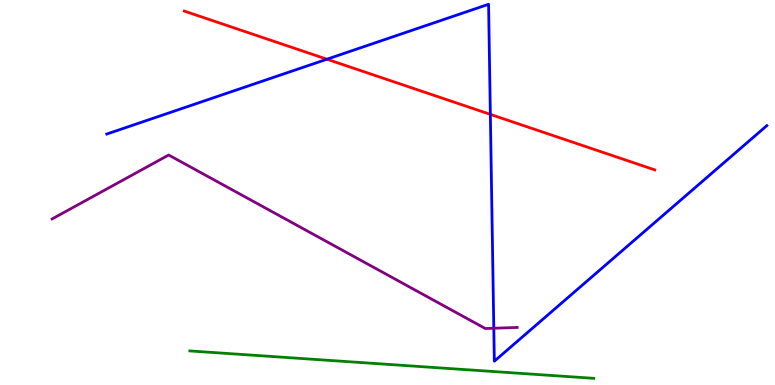[{'lines': ['blue', 'red'], 'intersections': [{'x': 4.22, 'y': 8.46}, {'x': 6.33, 'y': 7.03}]}, {'lines': ['green', 'red'], 'intersections': []}, {'lines': ['purple', 'red'], 'intersections': []}, {'lines': ['blue', 'green'], 'intersections': []}, {'lines': ['blue', 'purple'], 'intersections': [{'x': 6.37, 'y': 1.47}]}, {'lines': ['green', 'purple'], 'intersections': []}]